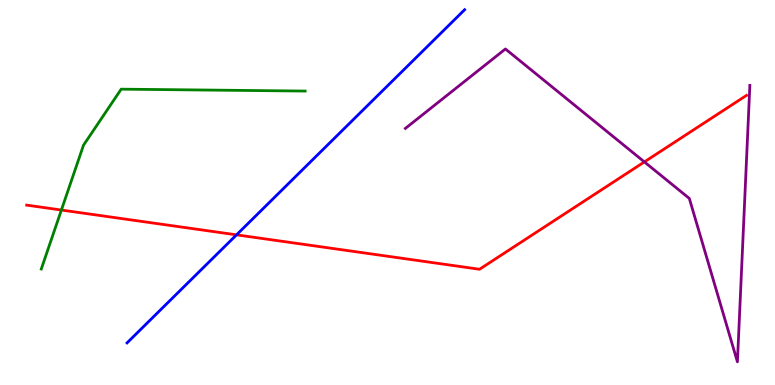[{'lines': ['blue', 'red'], 'intersections': [{'x': 3.05, 'y': 3.9}]}, {'lines': ['green', 'red'], 'intersections': [{'x': 0.792, 'y': 4.54}]}, {'lines': ['purple', 'red'], 'intersections': [{'x': 8.31, 'y': 5.79}]}, {'lines': ['blue', 'green'], 'intersections': []}, {'lines': ['blue', 'purple'], 'intersections': []}, {'lines': ['green', 'purple'], 'intersections': []}]